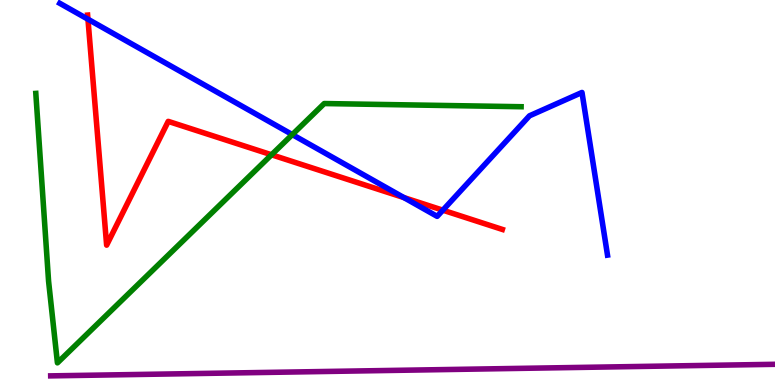[{'lines': ['blue', 'red'], 'intersections': [{'x': 1.13, 'y': 9.5}, {'x': 5.21, 'y': 4.87}, {'x': 5.71, 'y': 4.54}]}, {'lines': ['green', 'red'], 'intersections': [{'x': 3.5, 'y': 5.98}]}, {'lines': ['purple', 'red'], 'intersections': []}, {'lines': ['blue', 'green'], 'intersections': [{'x': 3.77, 'y': 6.5}]}, {'lines': ['blue', 'purple'], 'intersections': []}, {'lines': ['green', 'purple'], 'intersections': []}]